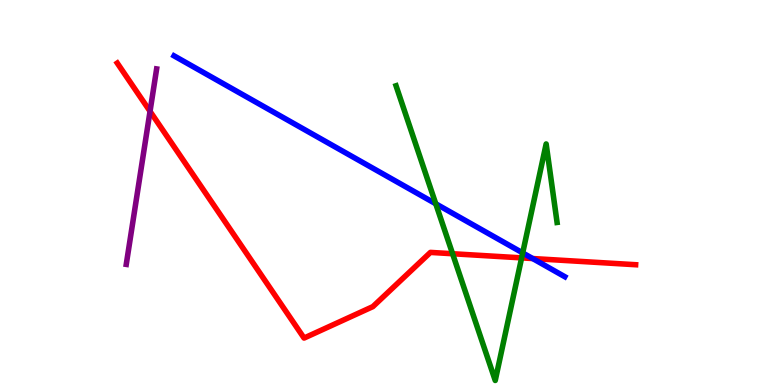[{'lines': ['blue', 'red'], 'intersections': [{'x': 6.87, 'y': 3.28}]}, {'lines': ['green', 'red'], 'intersections': [{'x': 5.84, 'y': 3.41}, {'x': 6.73, 'y': 3.3}]}, {'lines': ['purple', 'red'], 'intersections': [{'x': 1.94, 'y': 7.11}]}, {'lines': ['blue', 'green'], 'intersections': [{'x': 5.62, 'y': 4.71}, {'x': 6.74, 'y': 3.43}]}, {'lines': ['blue', 'purple'], 'intersections': []}, {'lines': ['green', 'purple'], 'intersections': []}]